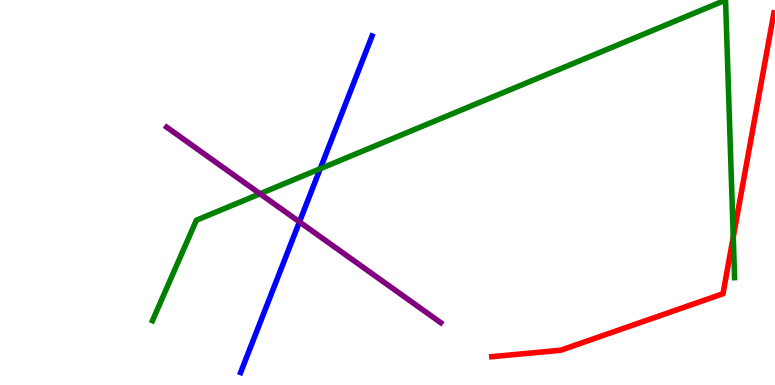[{'lines': ['blue', 'red'], 'intersections': []}, {'lines': ['green', 'red'], 'intersections': [{'x': 9.46, 'y': 3.84}]}, {'lines': ['purple', 'red'], 'intersections': []}, {'lines': ['blue', 'green'], 'intersections': [{'x': 4.13, 'y': 5.62}]}, {'lines': ['blue', 'purple'], 'intersections': [{'x': 3.86, 'y': 4.24}]}, {'lines': ['green', 'purple'], 'intersections': [{'x': 3.36, 'y': 4.97}]}]